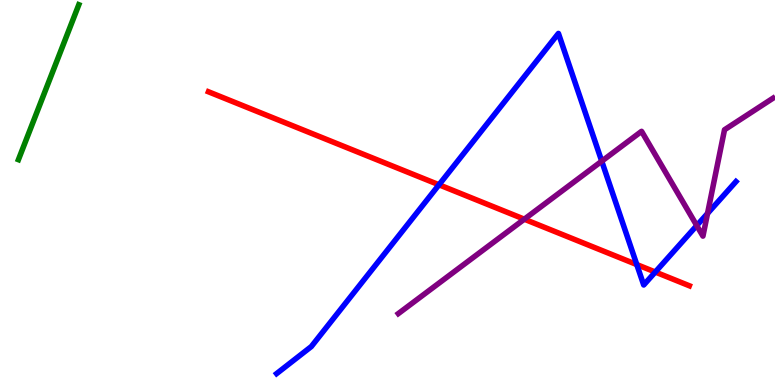[{'lines': ['blue', 'red'], 'intersections': [{'x': 5.66, 'y': 5.2}, {'x': 8.22, 'y': 3.13}, {'x': 8.46, 'y': 2.93}]}, {'lines': ['green', 'red'], 'intersections': []}, {'lines': ['purple', 'red'], 'intersections': [{'x': 6.77, 'y': 4.31}]}, {'lines': ['blue', 'green'], 'intersections': []}, {'lines': ['blue', 'purple'], 'intersections': [{'x': 7.76, 'y': 5.81}, {'x': 8.99, 'y': 4.14}, {'x': 9.13, 'y': 4.46}]}, {'lines': ['green', 'purple'], 'intersections': []}]